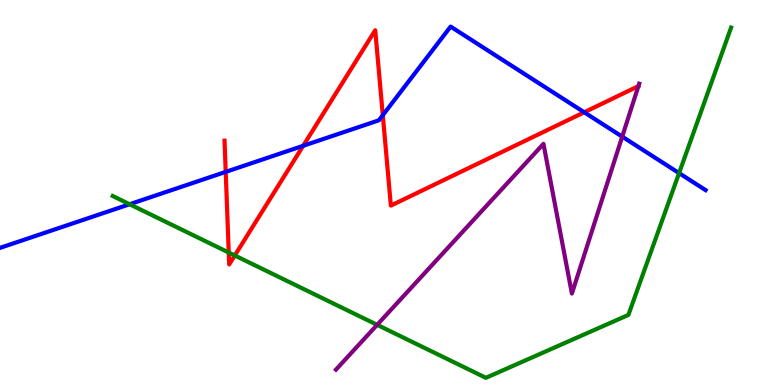[{'lines': ['blue', 'red'], 'intersections': [{'x': 2.91, 'y': 5.54}, {'x': 3.91, 'y': 6.21}, {'x': 4.94, 'y': 7.01}, {'x': 7.54, 'y': 7.08}]}, {'lines': ['green', 'red'], 'intersections': [{'x': 2.95, 'y': 3.44}, {'x': 3.03, 'y': 3.36}]}, {'lines': ['purple', 'red'], 'intersections': [{'x': 8.24, 'y': 7.76}]}, {'lines': ['blue', 'green'], 'intersections': [{'x': 1.67, 'y': 4.7}, {'x': 8.76, 'y': 5.5}]}, {'lines': ['blue', 'purple'], 'intersections': [{'x': 8.03, 'y': 6.45}]}, {'lines': ['green', 'purple'], 'intersections': [{'x': 4.87, 'y': 1.56}]}]